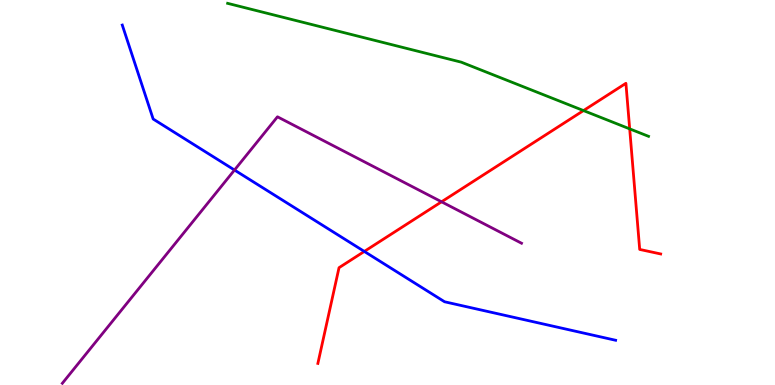[{'lines': ['blue', 'red'], 'intersections': [{'x': 4.7, 'y': 3.47}]}, {'lines': ['green', 'red'], 'intersections': [{'x': 7.53, 'y': 7.13}, {'x': 8.13, 'y': 6.65}]}, {'lines': ['purple', 'red'], 'intersections': [{'x': 5.7, 'y': 4.76}]}, {'lines': ['blue', 'green'], 'intersections': []}, {'lines': ['blue', 'purple'], 'intersections': [{'x': 3.03, 'y': 5.58}]}, {'lines': ['green', 'purple'], 'intersections': []}]